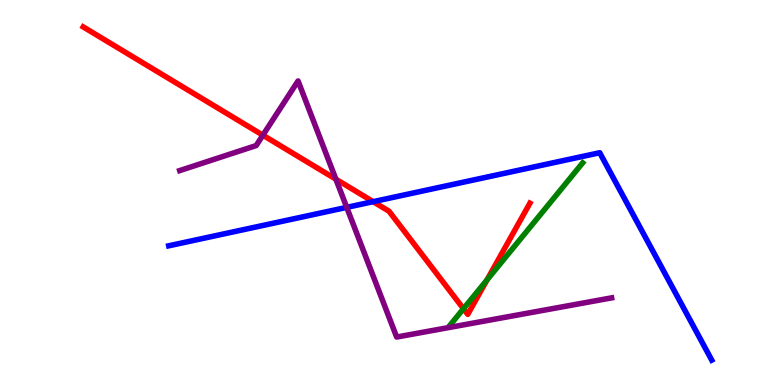[{'lines': ['blue', 'red'], 'intersections': [{'x': 4.82, 'y': 4.76}]}, {'lines': ['green', 'red'], 'intersections': [{'x': 5.98, 'y': 1.98}, {'x': 6.28, 'y': 2.73}]}, {'lines': ['purple', 'red'], 'intersections': [{'x': 3.39, 'y': 6.49}, {'x': 4.33, 'y': 5.35}]}, {'lines': ['blue', 'green'], 'intersections': []}, {'lines': ['blue', 'purple'], 'intersections': [{'x': 4.47, 'y': 4.61}]}, {'lines': ['green', 'purple'], 'intersections': []}]